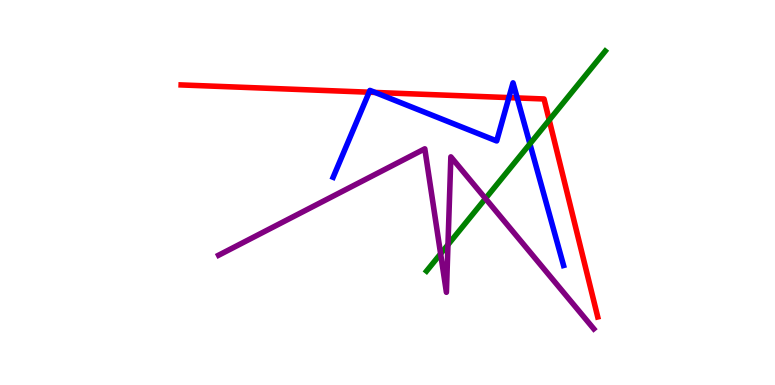[{'lines': ['blue', 'red'], 'intersections': [{'x': 4.76, 'y': 7.6}, {'x': 4.84, 'y': 7.6}, {'x': 6.57, 'y': 7.46}, {'x': 6.67, 'y': 7.46}]}, {'lines': ['green', 'red'], 'intersections': [{'x': 7.09, 'y': 6.88}]}, {'lines': ['purple', 'red'], 'intersections': []}, {'lines': ['blue', 'green'], 'intersections': [{'x': 6.84, 'y': 6.26}]}, {'lines': ['blue', 'purple'], 'intersections': []}, {'lines': ['green', 'purple'], 'intersections': [{'x': 5.69, 'y': 3.41}, {'x': 5.78, 'y': 3.64}, {'x': 6.26, 'y': 4.84}]}]